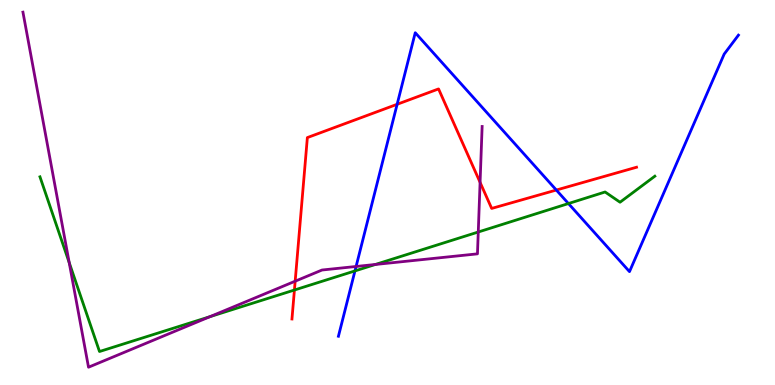[{'lines': ['blue', 'red'], 'intersections': [{'x': 5.12, 'y': 7.29}, {'x': 7.18, 'y': 5.06}]}, {'lines': ['green', 'red'], 'intersections': [{'x': 3.8, 'y': 2.47}]}, {'lines': ['purple', 'red'], 'intersections': [{'x': 3.81, 'y': 2.7}, {'x': 6.19, 'y': 5.26}]}, {'lines': ['blue', 'green'], 'intersections': [{'x': 4.58, 'y': 2.96}, {'x': 7.33, 'y': 4.71}]}, {'lines': ['blue', 'purple'], 'intersections': [{'x': 4.59, 'y': 3.08}]}, {'lines': ['green', 'purple'], 'intersections': [{'x': 0.893, 'y': 3.18}, {'x': 2.71, 'y': 1.77}, {'x': 4.84, 'y': 3.13}, {'x': 6.17, 'y': 3.97}]}]